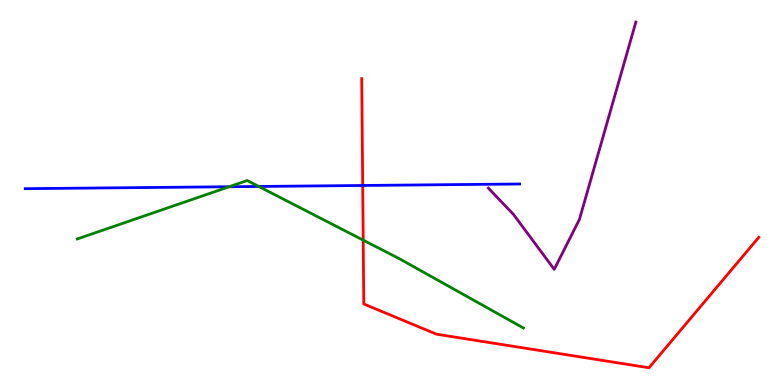[{'lines': ['blue', 'red'], 'intersections': [{'x': 4.68, 'y': 5.18}]}, {'lines': ['green', 'red'], 'intersections': [{'x': 4.69, 'y': 3.76}]}, {'lines': ['purple', 'red'], 'intersections': []}, {'lines': ['blue', 'green'], 'intersections': [{'x': 2.96, 'y': 5.15}, {'x': 3.34, 'y': 5.16}]}, {'lines': ['blue', 'purple'], 'intersections': []}, {'lines': ['green', 'purple'], 'intersections': []}]